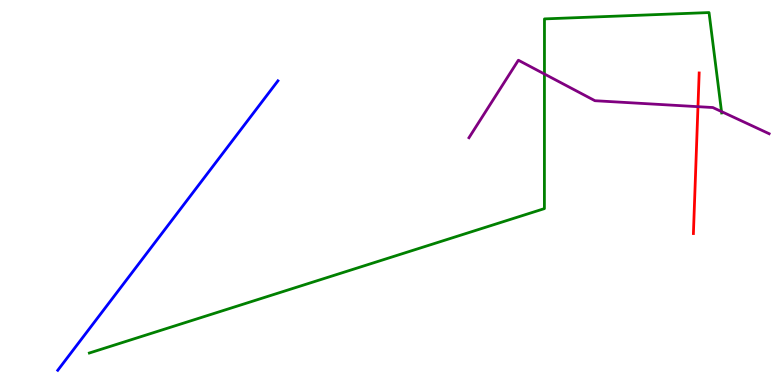[{'lines': ['blue', 'red'], 'intersections': []}, {'lines': ['green', 'red'], 'intersections': []}, {'lines': ['purple', 'red'], 'intersections': [{'x': 9.01, 'y': 7.23}]}, {'lines': ['blue', 'green'], 'intersections': []}, {'lines': ['blue', 'purple'], 'intersections': []}, {'lines': ['green', 'purple'], 'intersections': [{'x': 7.03, 'y': 8.08}, {'x': 9.31, 'y': 7.1}]}]